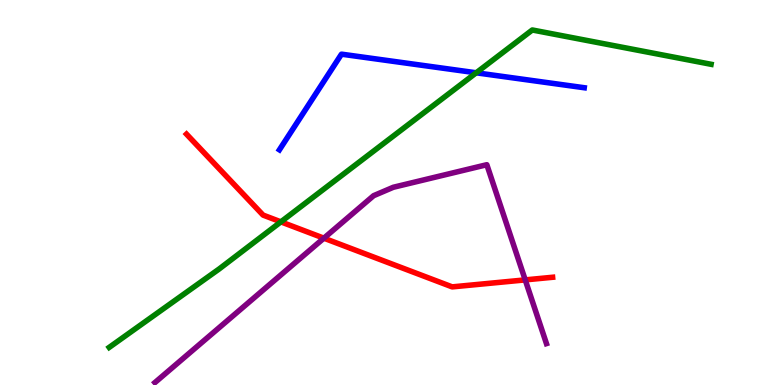[{'lines': ['blue', 'red'], 'intersections': []}, {'lines': ['green', 'red'], 'intersections': [{'x': 3.62, 'y': 4.24}]}, {'lines': ['purple', 'red'], 'intersections': [{'x': 4.18, 'y': 3.81}, {'x': 6.78, 'y': 2.73}]}, {'lines': ['blue', 'green'], 'intersections': [{'x': 6.14, 'y': 8.11}]}, {'lines': ['blue', 'purple'], 'intersections': []}, {'lines': ['green', 'purple'], 'intersections': []}]